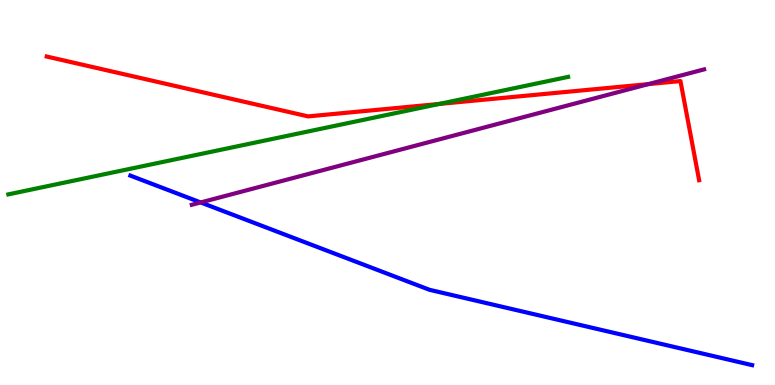[{'lines': ['blue', 'red'], 'intersections': []}, {'lines': ['green', 'red'], 'intersections': [{'x': 5.67, 'y': 7.3}]}, {'lines': ['purple', 'red'], 'intersections': [{'x': 8.37, 'y': 7.82}]}, {'lines': ['blue', 'green'], 'intersections': []}, {'lines': ['blue', 'purple'], 'intersections': [{'x': 2.59, 'y': 4.74}]}, {'lines': ['green', 'purple'], 'intersections': []}]